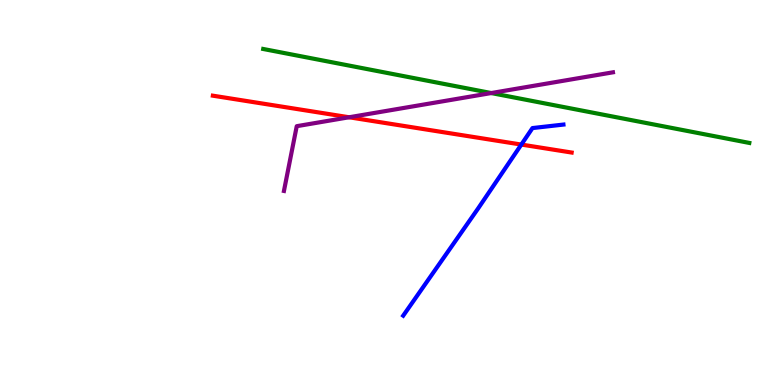[{'lines': ['blue', 'red'], 'intersections': [{'x': 6.73, 'y': 6.25}]}, {'lines': ['green', 'red'], 'intersections': []}, {'lines': ['purple', 'red'], 'intersections': [{'x': 4.5, 'y': 6.95}]}, {'lines': ['blue', 'green'], 'intersections': []}, {'lines': ['blue', 'purple'], 'intersections': []}, {'lines': ['green', 'purple'], 'intersections': [{'x': 6.34, 'y': 7.58}]}]